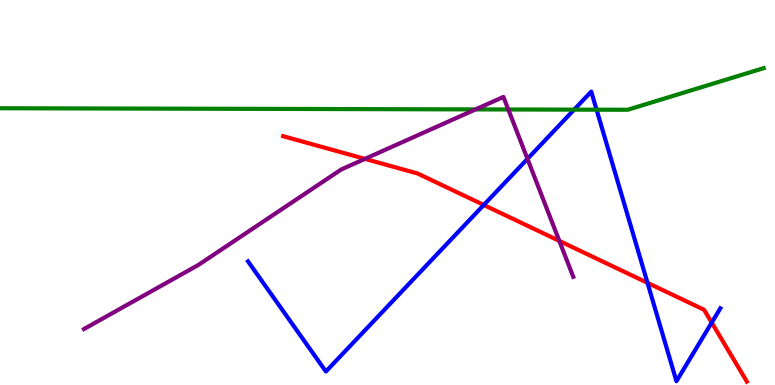[{'lines': ['blue', 'red'], 'intersections': [{'x': 6.24, 'y': 4.68}, {'x': 8.35, 'y': 2.65}, {'x': 9.18, 'y': 1.62}]}, {'lines': ['green', 'red'], 'intersections': []}, {'lines': ['purple', 'red'], 'intersections': [{'x': 4.71, 'y': 5.87}, {'x': 7.22, 'y': 3.74}]}, {'lines': ['blue', 'green'], 'intersections': [{'x': 7.41, 'y': 7.15}, {'x': 7.7, 'y': 7.15}]}, {'lines': ['blue', 'purple'], 'intersections': [{'x': 6.81, 'y': 5.87}]}, {'lines': ['green', 'purple'], 'intersections': [{'x': 6.14, 'y': 7.16}, {'x': 6.56, 'y': 7.16}]}]